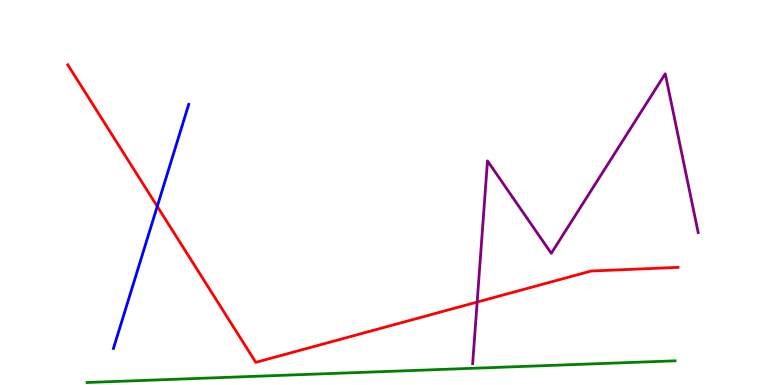[{'lines': ['blue', 'red'], 'intersections': [{'x': 2.03, 'y': 4.64}]}, {'lines': ['green', 'red'], 'intersections': []}, {'lines': ['purple', 'red'], 'intersections': [{'x': 6.16, 'y': 2.15}]}, {'lines': ['blue', 'green'], 'intersections': []}, {'lines': ['blue', 'purple'], 'intersections': []}, {'lines': ['green', 'purple'], 'intersections': []}]